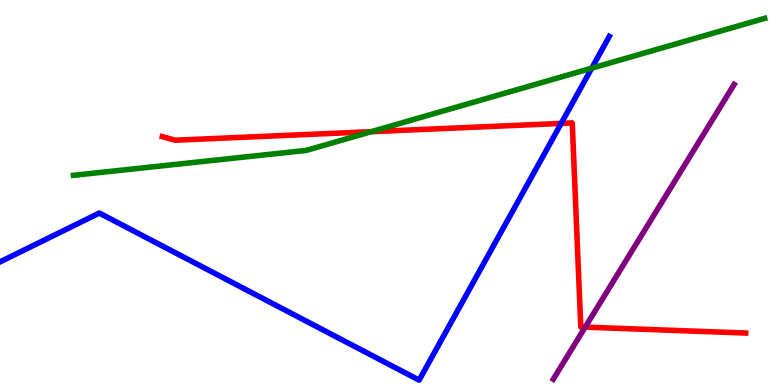[{'lines': ['blue', 'red'], 'intersections': [{'x': 7.24, 'y': 6.79}]}, {'lines': ['green', 'red'], 'intersections': [{'x': 4.79, 'y': 6.58}]}, {'lines': ['purple', 'red'], 'intersections': [{'x': 7.55, 'y': 1.5}]}, {'lines': ['blue', 'green'], 'intersections': [{'x': 7.64, 'y': 8.23}]}, {'lines': ['blue', 'purple'], 'intersections': []}, {'lines': ['green', 'purple'], 'intersections': []}]